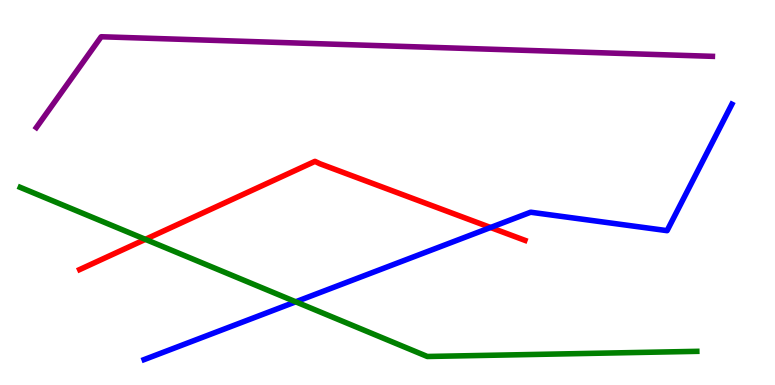[{'lines': ['blue', 'red'], 'intersections': [{'x': 6.33, 'y': 4.09}]}, {'lines': ['green', 'red'], 'intersections': [{'x': 1.88, 'y': 3.78}]}, {'lines': ['purple', 'red'], 'intersections': []}, {'lines': ['blue', 'green'], 'intersections': [{'x': 3.82, 'y': 2.16}]}, {'lines': ['blue', 'purple'], 'intersections': []}, {'lines': ['green', 'purple'], 'intersections': []}]